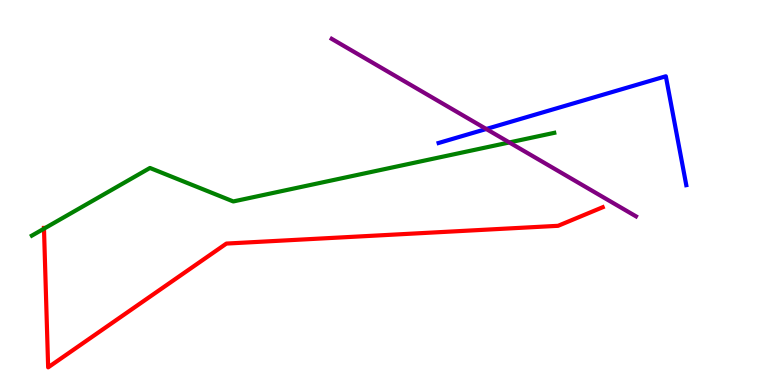[{'lines': ['blue', 'red'], 'intersections': []}, {'lines': ['green', 'red'], 'intersections': [{'x': 0.568, 'y': 4.06}]}, {'lines': ['purple', 'red'], 'intersections': []}, {'lines': ['blue', 'green'], 'intersections': []}, {'lines': ['blue', 'purple'], 'intersections': [{'x': 6.27, 'y': 6.65}]}, {'lines': ['green', 'purple'], 'intersections': [{'x': 6.57, 'y': 6.3}]}]